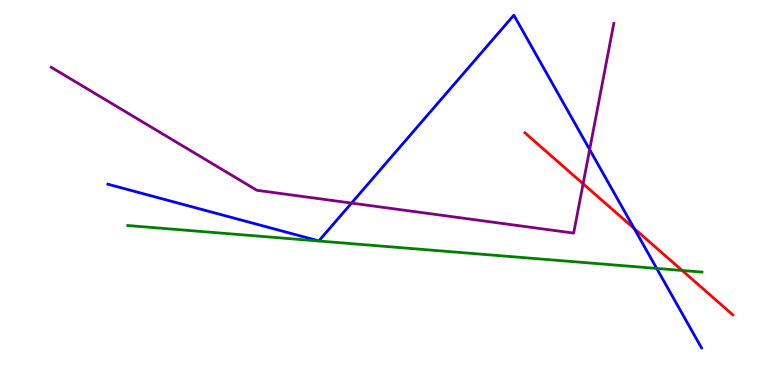[{'lines': ['blue', 'red'], 'intersections': [{'x': 8.18, 'y': 4.07}]}, {'lines': ['green', 'red'], 'intersections': [{'x': 8.8, 'y': 2.97}]}, {'lines': ['purple', 'red'], 'intersections': [{'x': 7.52, 'y': 5.23}]}, {'lines': ['blue', 'green'], 'intersections': [{'x': 8.47, 'y': 3.03}]}, {'lines': ['blue', 'purple'], 'intersections': [{'x': 4.54, 'y': 4.73}, {'x': 7.61, 'y': 6.12}]}, {'lines': ['green', 'purple'], 'intersections': []}]